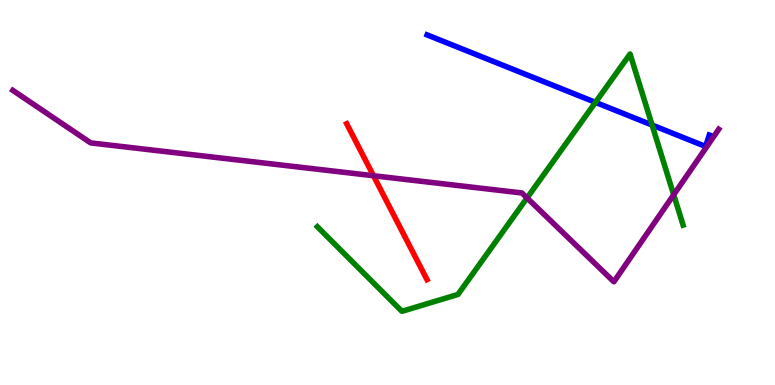[{'lines': ['blue', 'red'], 'intersections': []}, {'lines': ['green', 'red'], 'intersections': []}, {'lines': ['purple', 'red'], 'intersections': [{'x': 4.82, 'y': 5.44}]}, {'lines': ['blue', 'green'], 'intersections': [{'x': 7.68, 'y': 7.34}, {'x': 8.41, 'y': 6.75}]}, {'lines': ['blue', 'purple'], 'intersections': []}, {'lines': ['green', 'purple'], 'intersections': [{'x': 6.8, 'y': 4.86}, {'x': 8.69, 'y': 4.94}]}]